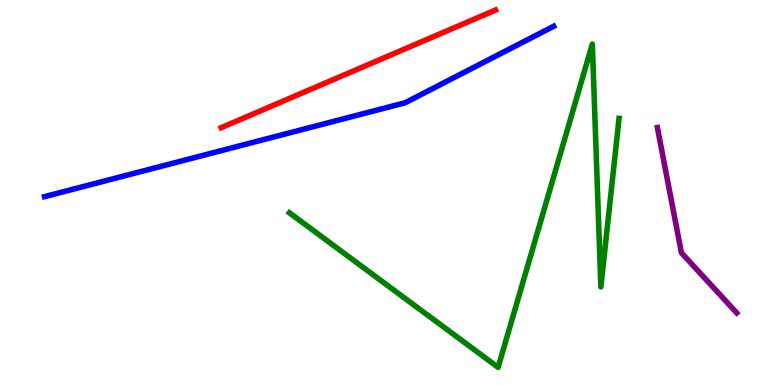[{'lines': ['blue', 'red'], 'intersections': []}, {'lines': ['green', 'red'], 'intersections': []}, {'lines': ['purple', 'red'], 'intersections': []}, {'lines': ['blue', 'green'], 'intersections': []}, {'lines': ['blue', 'purple'], 'intersections': []}, {'lines': ['green', 'purple'], 'intersections': []}]